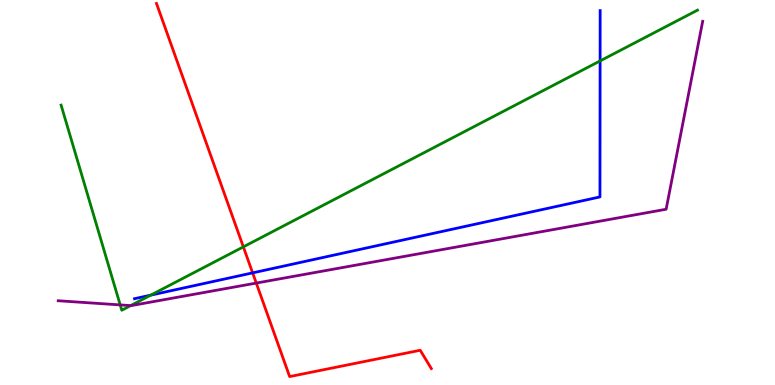[{'lines': ['blue', 'red'], 'intersections': [{'x': 3.26, 'y': 2.91}]}, {'lines': ['green', 'red'], 'intersections': [{'x': 3.14, 'y': 3.59}]}, {'lines': ['purple', 'red'], 'intersections': [{'x': 3.31, 'y': 2.65}]}, {'lines': ['blue', 'green'], 'intersections': [{'x': 1.94, 'y': 2.33}, {'x': 7.74, 'y': 8.42}]}, {'lines': ['blue', 'purple'], 'intersections': []}, {'lines': ['green', 'purple'], 'intersections': [{'x': 1.55, 'y': 2.08}, {'x': 1.69, 'y': 2.06}]}]